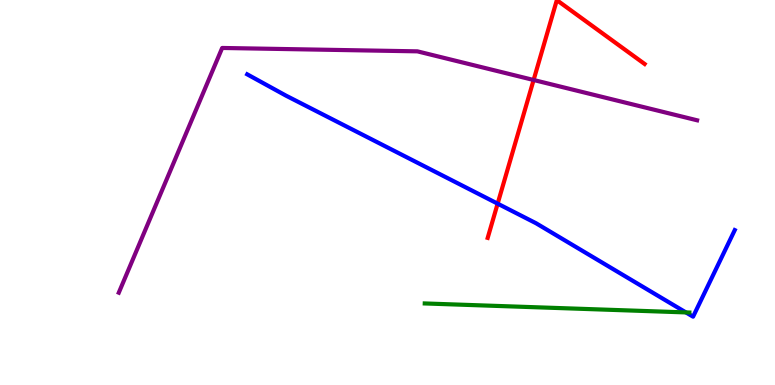[{'lines': ['blue', 'red'], 'intersections': [{'x': 6.42, 'y': 4.71}]}, {'lines': ['green', 'red'], 'intersections': []}, {'lines': ['purple', 'red'], 'intersections': [{'x': 6.89, 'y': 7.92}]}, {'lines': ['blue', 'green'], 'intersections': [{'x': 8.85, 'y': 1.89}]}, {'lines': ['blue', 'purple'], 'intersections': []}, {'lines': ['green', 'purple'], 'intersections': []}]